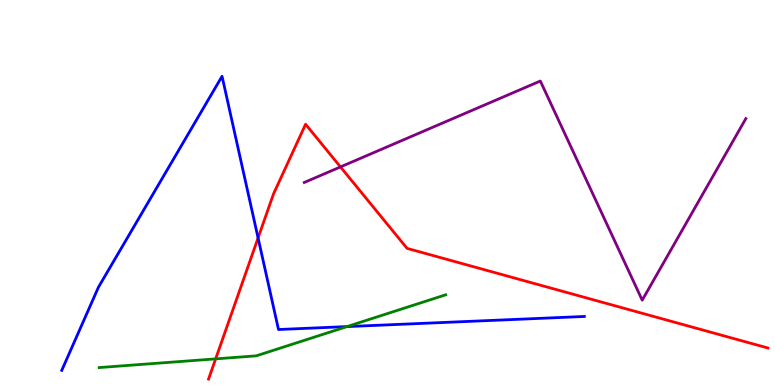[{'lines': ['blue', 'red'], 'intersections': [{'x': 3.33, 'y': 3.82}]}, {'lines': ['green', 'red'], 'intersections': [{'x': 2.78, 'y': 0.679}]}, {'lines': ['purple', 'red'], 'intersections': [{'x': 4.39, 'y': 5.66}]}, {'lines': ['blue', 'green'], 'intersections': [{'x': 4.48, 'y': 1.52}]}, {'lines': ['blue', 'purple'], 'intersections': []}, {'lines': ['green', 'purple'], 'intersections': []}]